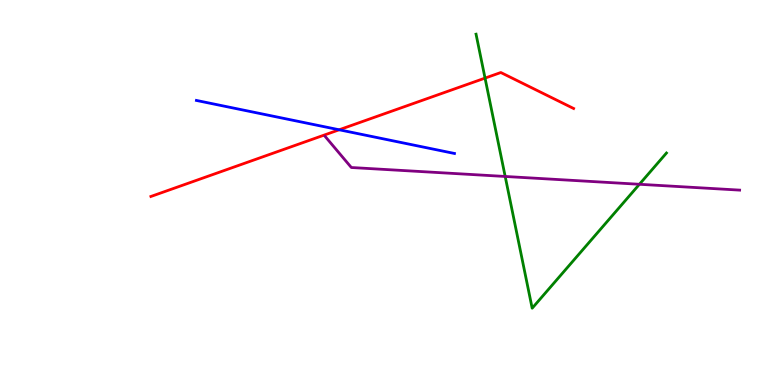[{'lines': ['blue', 'red'], 'intersections': [{'x': 4.38, 'y': 6.63}]}, {'lines': ['green', 'red'], 'intersections': [{'x': 6.26, 'y': 7.97}]}, {'lines': ['purple', 'red'], 'intersections': []}, {'lines': ['blue', 'green'], 'intersections': []}, {'lines': ['blue', 'purple'], 'intersections': []}, {'lines': ['green', 'purple'], 'intersections': [{'x': 6.52, 'y': 5.42}, {'x': 8.25, 'y': 5.21}]}]